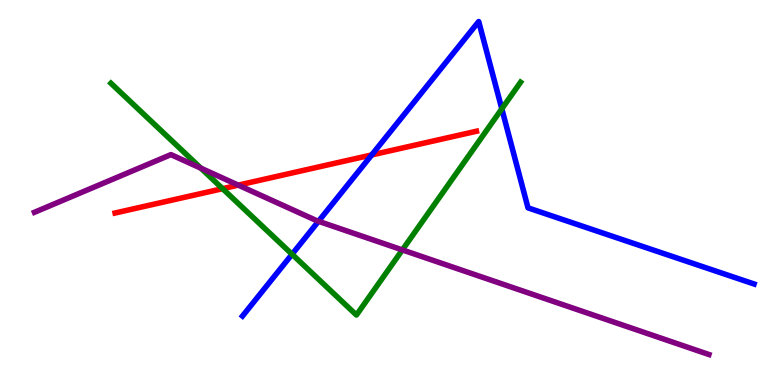[{'lines': ['blue', 'red'], 'intersections': [{'x': 4.8, 'y': 5.98}]}, {'lines': ['green', 'red'], 'intersections': [{'x': 2.87, 'y': 5.1}]}, {'lines': ['purple', 'red'], 'intersections': [{'x': 3.07, 'y': 5.19}]}, {'lines': ['blue', 'green'], 'intersections': [{'x': 3.77, 'y': 3.4}, {'x': 6.47, 'y': 7.17}]}, {'lines': ['blue', 'purple'], 'intersections': [{'x': 4.11, 'y': 4.25}]}, {'lines': ['green', 'purple'], 'intersections': [{'x': 2.59, 'y': 5.63}, {'x': 5.19, 'y': 3.51}]}]